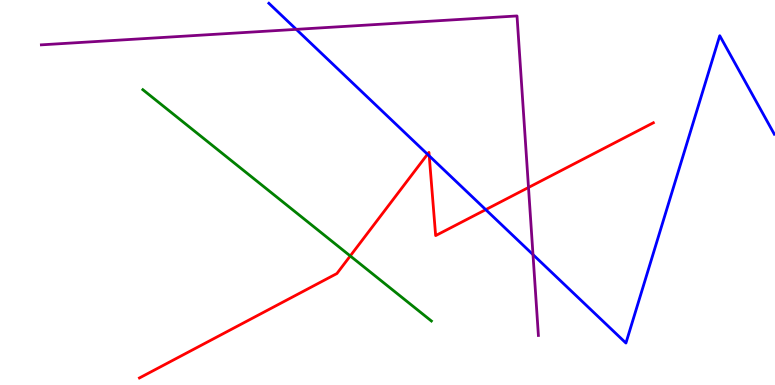[{'lines': ['blue', 'red'], 'intersections': [{'x': 5.52, 'y': 5.99}, {'x': 5.54, 'y': 5.95}, {'x': 6.27, 'y': 4.55}]}, {'lines': ['green', 'red'], 'intersections': [{'x': 4.52, 'y': 3.35}]}, {'lines': ['purple', 'red'], 'intersections': [{'x': 6.82, 'y': 5.13}]}, {'lines': ['blue', 'green'], 'intersections': []}, {'lines': ['blue', 'purple'], 'intersections': [{'x': 3.82, 'y': 9.24}, {'x': 6.88, 'y': 3.39}]}, {'lines': ['green', 'purple'], 'intersections': []}]